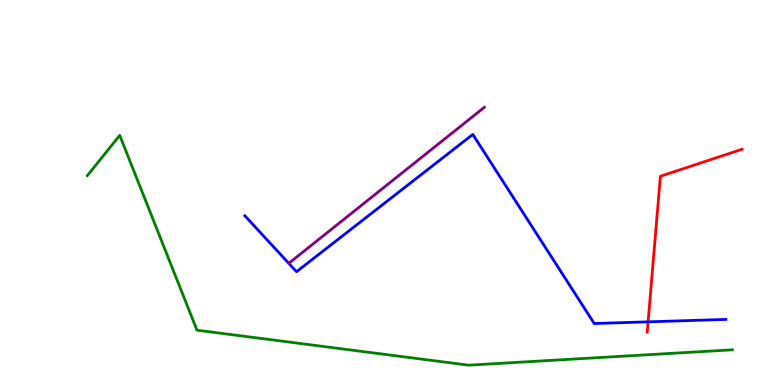[{'lines': ['blue', 'red'], 'intersections': [{'x': 8.36, 'y': 1.64}]}, {'lines': ['green', 'red'], 'intersections': []}, {'lines': ['purple', 'red'], 'intersections': []}, {'lines': ['blue', 'green'], 'intersections': []}, {'lines': ['blue', 'purple'], 'intersections': []}, {'lines': ['green', 'purple'], 'intersections': []}]